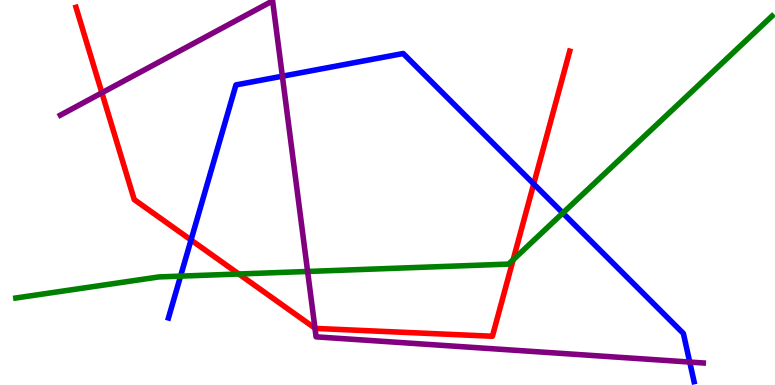[{'lines': ['blue', 'red'], 'intersections': [{'x': 2.46, 'y': 3.77}, {'x': 6.89, 'y': 5.22}]}, {'lines': ['green', 'red'], 'intersections': [{'x': 3.08, 'y': 2.88}, {'x': 6.62, 'y': 3.25}]}, {'lines': ['purple', 'red'], 'intersections': [{'x': 1.31, 'y': 7.59}, {'x': 4.06, 'y': 1.48}]}, {'lines': ['blue', 'green'], 'intersections': [{'x': 2.33, 'y': 2.83}, {'x': 7.26, 'y': 4.47}]}, {'lines': ['blue', 'purple'], 'intersections': [{'x': 3.64, 'y': 8.02}, {'x': 8.9, 'y': 0.596}]}, {'lines': ['green', 'purple'], 'intersections': [{'x': 3.97, 'y': 2.95}]}]